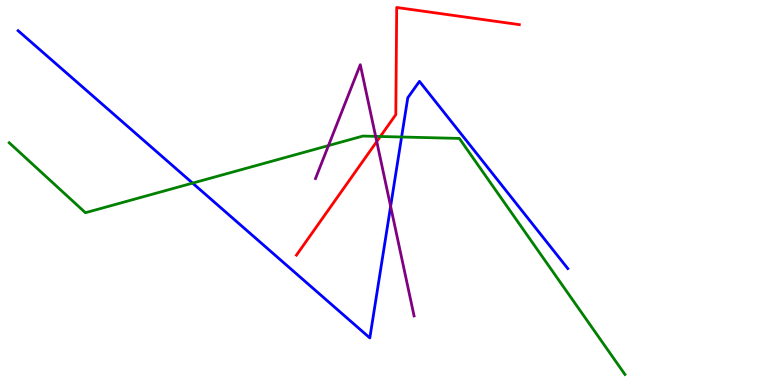[{'lines': ['blue', 'red'], 'intersections': []}, {'lines': ['green', 'red'], 'intersections': [{'x': 4.91, 'y': 6.45}]}, {'lines': ['purple', 'red'], 'intersections': [{'x': 4.86, 'y': 6.32}]}, {'lines': ['blue', 'green'], 'intersections': [{'x': 2.49, 'y': 5.24}, {'x': 5.18, 'y': 6.44}]}, {'lines': ['blue', 'purple'], 'intersections': [{'x': 5.04, 'y': 4.64}]}, {'lines': ['green', 'purple'], 'intersections': [{'x': 4.24, 'y': 6.22}, {'x': 4.85, 'y': 6.46}]}]